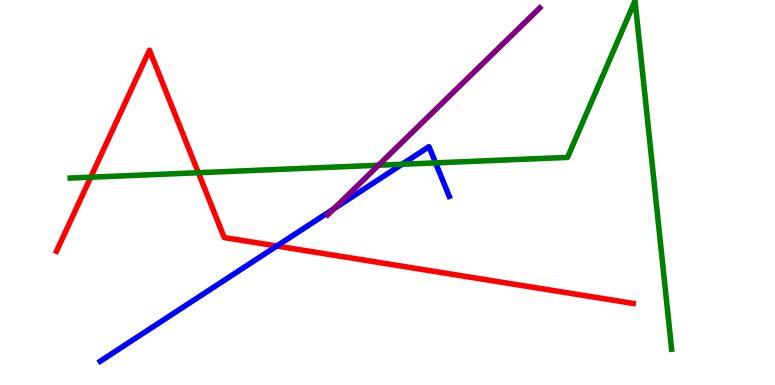[{'lines': ['blue', 'red'], 'intersections': [{'x': 3.57, 'y': 3.61}]}, {'lines': ['green', 'red'], 'intersections': [{'x': 1.17, 'y': 5.4}, {'x': 2.56, 'y': 5.51}]}, {'lines': ['purple', 'red'], 'intersections': []}, {'lines': ['blue', 'green'], 'intersections': [{'x': 5.19, 'y': 5.73}, {'x': 5.62, 'y': 5.77}]}, {'lines': ['blue', 'purple'], 'intersections': [{'x': 4.31, 'y': 4.58}]}, {'lines': ['green', 'purple'], 'intersections': [{'x': 4.88, 'y': 5.71}]}]